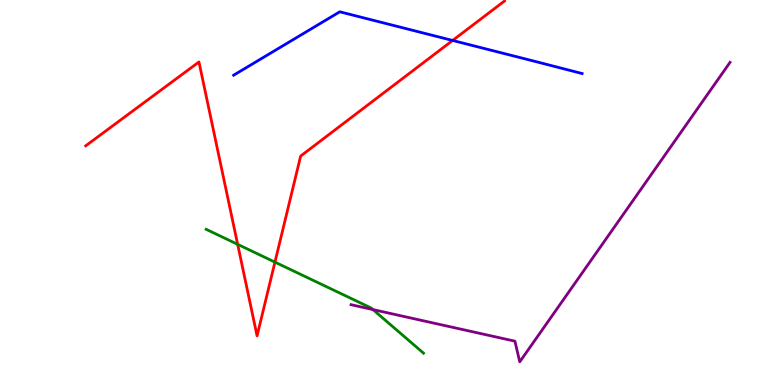[{'lines': ['blue', 'red'], 'intersections': [{'x': 5.84, 'y': 8.95}]}, {'lines': ['green', 'red'], 'intersections': [{'x': 3.07, 'y': 3.65}, {'x': 3.55, 'y': 3.19}]}, {'lines': ['purple', 'red'], 'intersections': []}, {'lines': ['blue', 'green'], 'intersections': []}, {'lines': ['blue', 'purple'], 'intersections': []}, {'lines': ['green', 'purple'], 'intersections': [{'x': 4.81, 'y': 1.96}]}]